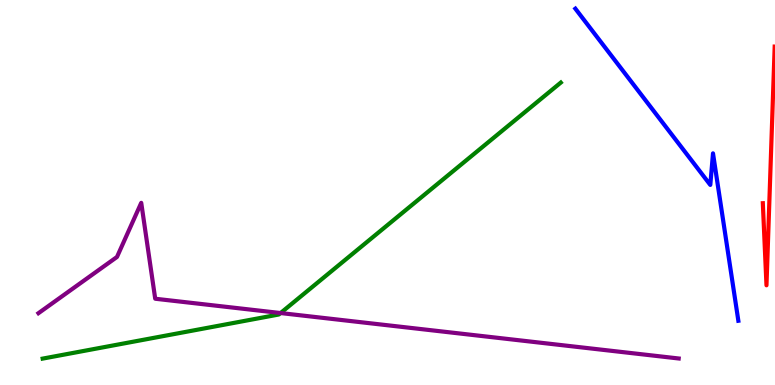[{'lines': ['blue', 'red'], 'intersections': []}, {'lines': ['green', 'red'], 'intersections': []}, {'lines': ['purple', 'red'], 'intersections': []}, {'lines': ['blue', 'green'], 'intersections': []}, {'lines': ['blue', 'purple'], 'intersections': []}, {'lines': ['green', 'purple'], 'intersections': [{'x': 3.62, 'y': 1.87}]}]